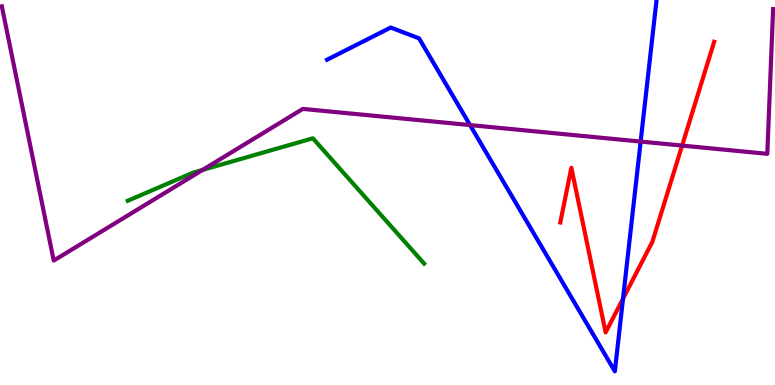[{'lines': ['blue', 'red'], 'intersections': [{'x': 8.04, 'y': 2.24}]}, {'lines': ['green', 'red'], 'intersections': []}, {'lines': ['purple', 'red'], 'intersections': [{'x': 8.8, 'y': 6.22}]}, {'lines': ['blue', 'green'], 'intersections': []}, {'lines': ['blue', 'purple'], 'intersections': [{'x': 6.07, 'y': 6.75}, {'x': 8.27, 'y': 6.32}]}, {'lines': ['green', 'purple'], 'intersections': [{'x': 2.61, 'y': 5.59}]}]